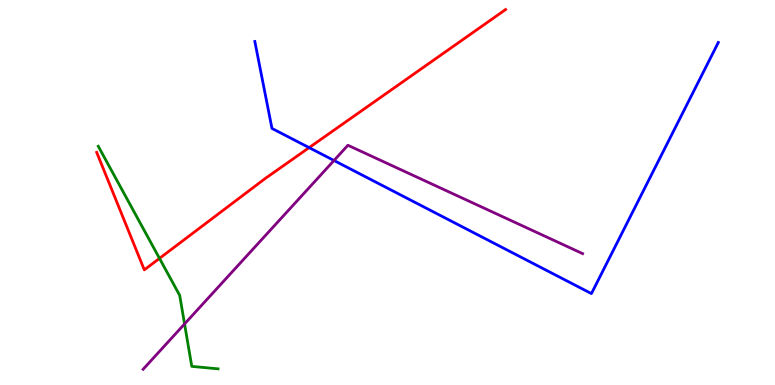[{'lines': ['blue', 'red'], 'intersections': [{'x': 3.99, 'y': 6.17}]}, {'lines': ['green', 'red'], 'intersections': [{'x': 2.06, 'y': 3.29}]}, {'lines': ['purple', 'red'], 'intersections': []}, {'lines': ['blue', 'green'], 'intersections': []}, {'lines': ['blue', 'purple'], 'intersections': [{'x': 4.31, 'y': 5.83}]}, {'lines': ['green', 'purple'], 'intersections': [{'x': 2.38, 'y': 1.59}]}]